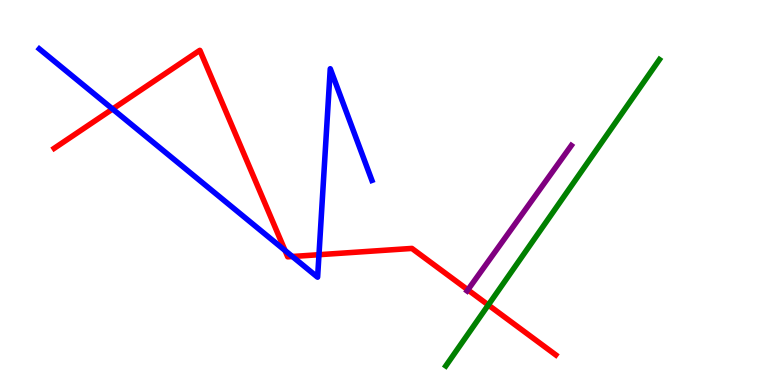[{'lines': ['blue', 'red'], 'intersections': [{'x': 1.45, 'y': 7.17}, {'x': 3.68, 'y': 3.49}, {'x': 3.77, 'y': 3.34}, {'x': 4.12, 'y': 3.38}]}, {'lines': ['green', 'red'], 'intersections': [{'x': 6.3, 'y': 2.08}]}, {'lines': ['purple', 'red'], 'intersections': [{'x': 6.04, 'y': 2.47}]}, {'lines': ['blue', 'green'], 'intersections': []}, {'lines': ['blue', 'purple'], 'intersections': []}, {'lines': ['green', 'purple'], 'intersections': []}]